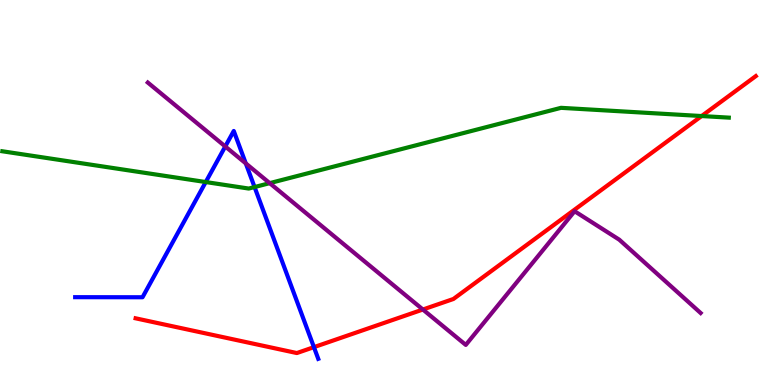[{'lines': ['blue', 'red'], 'intersections': [{'x': 4.05, 'y': 0.983}]}, {'lines': ['green', 'red'], 'intersections': [{'x': 9.05, 'y': 6.99}]}, {'lines': ['purple', 'red'], 'intersections': [{'x': 5.46, 'y': 1.96}]}, {'lines': ['blue', 'green'], 'intersections': [{'x': 2.65, 'y': 5.27}, {'x': 3.28, 'y': 5.14}]}, {'lines': ['blue', 'purple'], 'intersections': [{'x': 2.91, 'y': 6.2}, {'x': 3.17, 'y': 5.76}]}, {'lines': ['green', 'purple'], 'intersections': [{'x': 3.48, 'y': 5.24}]}]